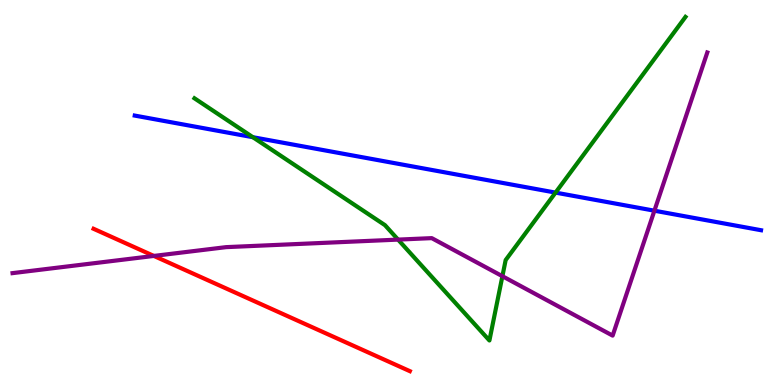[{'lines': ['blue', 'red'], 'intersections': []}, {'lines': ['green', 'red'], 'intersections': []}, {'lines': ['purple', 'red'], 'intersections': [{'x': 1.99, 'y': 3.35}]}, {'lines': ['blue', 'green'], 'intersections': [{'x': 3.26, 'y': 6.44}, {'x': 7.17, 'y': 5.0}]}, {'lines': ['blue', 'purple'], 'intersections': [{'x': 8.44, 'y': 4.53}]}, {'lines': ['green', 'purple'], 'intersections': [{'x': 5.14, 'y': 3.78}, {'x': 6.48, 'y': 2.83}]}]